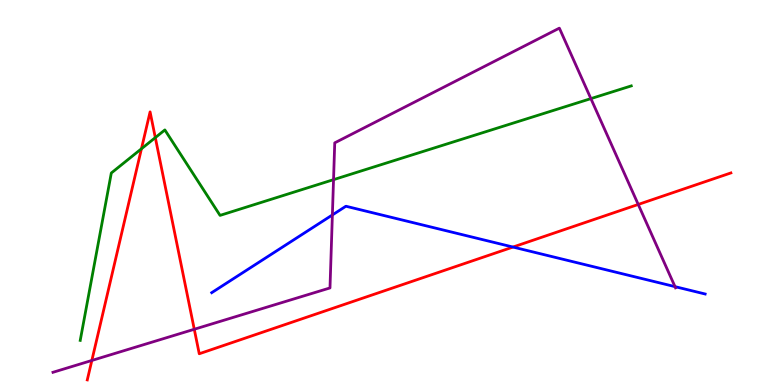[{'lines': ['blue', 'red'], 'intersections': [{'x': 6.62, 'y': 3.58}]}, {'lines': ['green', 'red'], 'intersections': [{'x': 1.83, 'y': 6.14}, {'x': 2.0, 'y': 6.43}]}, {'lines': ['purple', 'red'], 'intersections': [{'x': 1.19, 'y': 0.637}, {'x': 2.51, 'y': 1.45}, {'x': 8.24, 'y': 4.69}]}, {'lines': ['blue', 'green'], 'intersections': []}, {'lines': ['blue', 'purple'], 'intersections': [{'x': 4.29, 'y': 4.42}, {'x': 8.71, 'y': 2.55}]}, {'lines': ['green', 'purple'], 'intersections': [{'x': 4.3, 'y': 5.33}, {'x': 7.62, 'y': 7.44}]}]